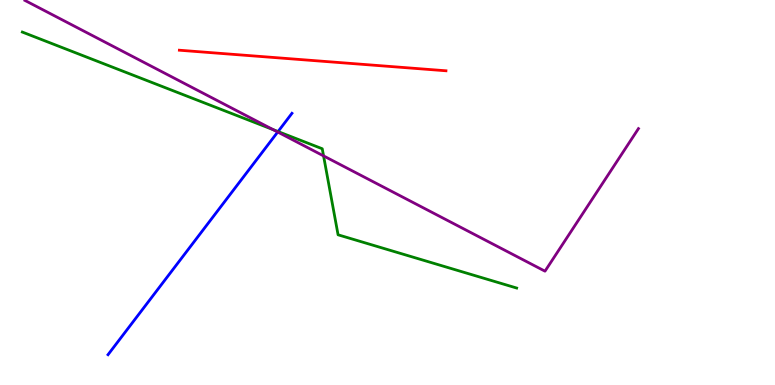[{'lines': ['blue', 'red'], 'intersections': []}, {'lines': ['green', 'red'], 'intersections': []}, {'lines': ['purple', 'red'], 'intersections': []}, {'lines': ['blue', 'green'], 'intersections': [{'x': 3.59, 'y': 6.58}]}, {'lines': ['blue', 'purple'], 'intersections': [{'x': 3.58, 'y': 6.57}]}, {'lines': ['green', 'purple'], 'intersections': [{'x': 3.52, 'y': 6.63}, {'x': 4.17, 'y': 5.95}]}]